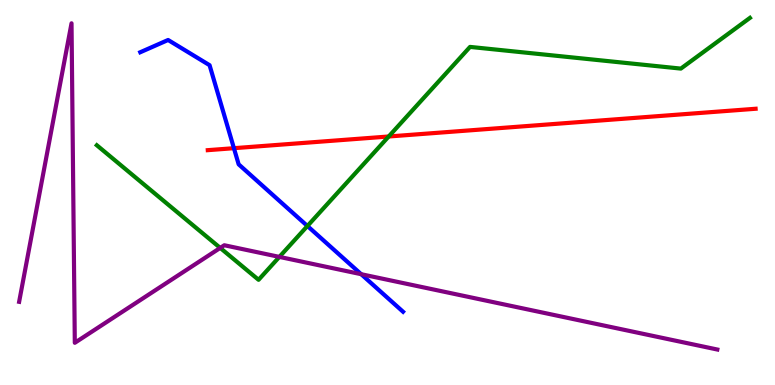[{'lines': ['blue', 'red'], 'intersections': [{'x': 3.02, 'y': 6.15}]}, {'lines': ['green', 'red'], 'intersections': [{'x': 5.02, 'y': 6.45}]}, {'lines': ['purple', 'red'], 'intersections': []}, {'lines': ['blue', 'green'], 'intersections': [{'x': 3.97, 'y': 4.13}]}, {'lines': ['blue', 'purple'], 'intersections': [{'x': 4.66, 'y': 2.88}]}, {'lines': ['green', 'purple'], 'intersections': [{'x': 2.84, 'y': 3.56}, {'x': 3.6, 'y': 3.33}]}]